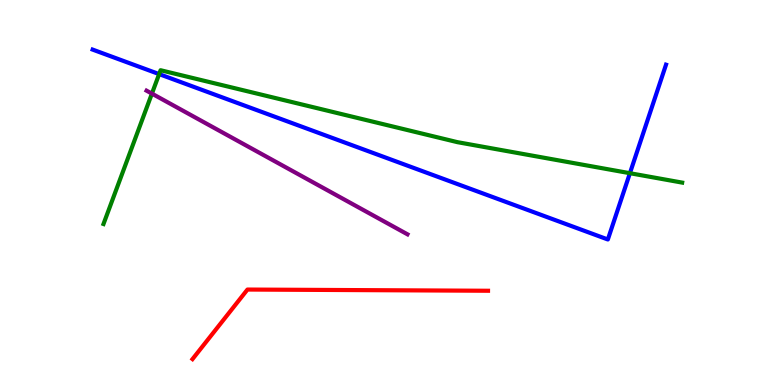[{'lines': ['blue', 'red'], 'intersections': []}, {'lines': ['green', 'red'], 'intersections': []}, {'lines': ['purple', 'red'], 'intersections': []}, {'lines': ['blue', 'green'], 'intersections': [{'x': 2.05, 'y': 8.08}, {'x': 8.13, 'y': 5.5}]}, {'lines': ['blue', 'purple'], 'intersections': []}, {'lines': ['green', 'purple'], 'intersections': [{'x': 1.96, 'y': 7.57}]}]